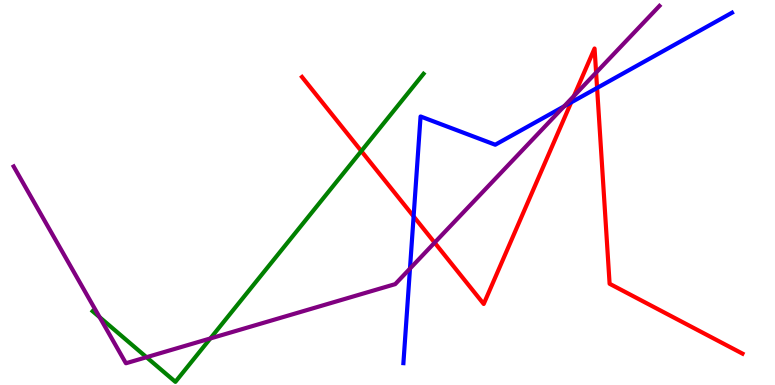[{'lines': ['blue', 'red'], 'intersections': [{'x': 5.34, 'y': 4.38}, {'x': 7.37, 'y': 7.34}, {'x': 7.7, 'y': 7.72}]}, {'lines': ['green', 'red'], 'intersections': [{'x': 4.66, 'y': 6.08}]}, {'lines': ['purple', 'red'], 'intersections': [{'x': 5.61, 'y': 3.7}, {'x': 7.41, 'y': 7.51}, {'x': 7.69, 'y': 8.11}]}, {'lines': ['blue', 'green'], 'intersections': []}, {'lines': ['blue', 'purple'], 'intersections': [{'x': 5.29, 'y': 3.02}, {'x': 7.28, 'y': 7.24}]}, {'lines': ['green', 'purple'], 'intersections': [{'x': 1.29, 'y': 1.76}, {'x': 1.89, 'y': 0.722}, {'x': 2.71, 'y': 1.21}]}]